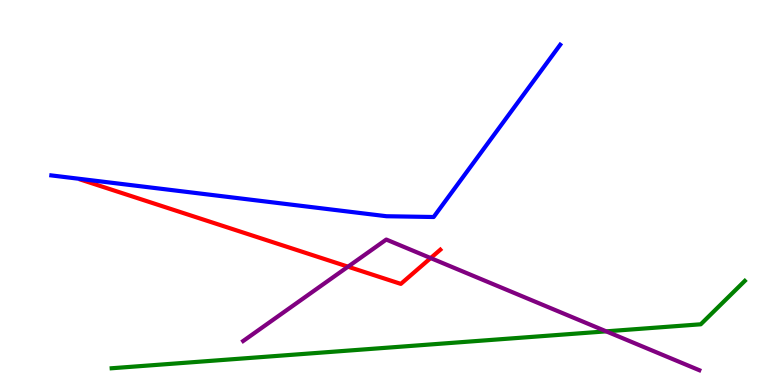[{'lines': ['blue', 'red'], 'intersections': []}, {'lines': ['green', 'red'], 'intersections': []}, {'lines': ['purple', 'red'], 'intersections': [{'x': 4.49, 'y': 3.07}, {'x': 5.56, 'y': 3.3}]}, {'lines': ['blue', 'green'], 'intersections': []}, {'lines': ['blue', 'purple'], 'intersections': []}, {'lines': ['green', 'purple'], 'intersections': [{'x': 7.82, 'y': 1.39}]}]